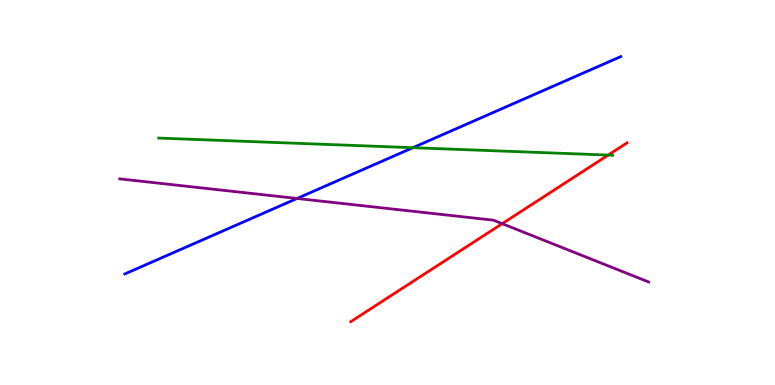[{'lines': ['blue', 'red'], 'intersections': []}, {'lines': ['green', 'red'], 'intersections': [{'x': 7.85, 'y': 5.97}]}, {'lines': ['purple', 'red'], 'intersections': [{'x': 6.48, 'y': 4.19}]}, {'lines': ['blue', 'green'], 'intersections': [{'x': 5.33, 'y': 6.16}]}, {'lines': ['blue', 'purple'], 'intersections': [{'x': 3.83, 'y': 4.84}]}, {'lines': ['green', 'purple'], 'intersections': []}]